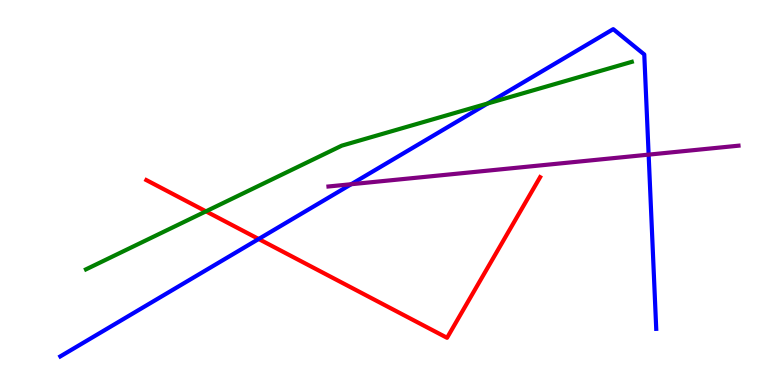[{'lines': ['blue', 'red'], 'intersections': [{'x': 3.34, 'y': 3.79}]}, {'lines': ['green', 'red'], 'intersections': [{'x': 2.66, 'y': 4.51}]}, {'lines': ['purple', 'red'], 'intersections': []}, {'lines': ['blue', 'green'], 'intersections': [{'x': 6.29, 'y': 7.31}]}, {'lines': ['blue', 'purple'], 'intersections': [{'x': 4.53, 'y': 5.21}, {'x': 8.37, 'y': 5.98}]}, {'lines': ['green', 'purple'], 'intersections': []}]